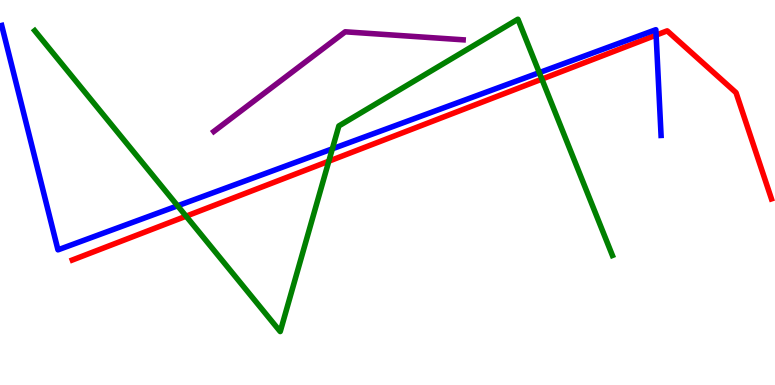[{'lines': ['blue', 'red'], 'intersections': [{'x': 8.47, 'y': 9.09}]}, {'lines': ['green', 'red'], 'intersections': [{'x': 2.4, 'y': 4.38}, {'x': 4.24, 'y': 5.81}, {'x': 6.99, 'y': 7.94}]}, {'lines': ['purple', 'red'], 'intersections': []}, {'lines': ['blue', 'green'], 'intersections': [{'x': 2.29, 'y': 4.65}, {'x': 4.29, 'y': 6.13}, {'x': 6.96, 'y': 8.11}]}, {'lines': ['blue', 'purple'], 'intersections': []}, {'lines': ['green', 'purple'], 'intersections': []}]